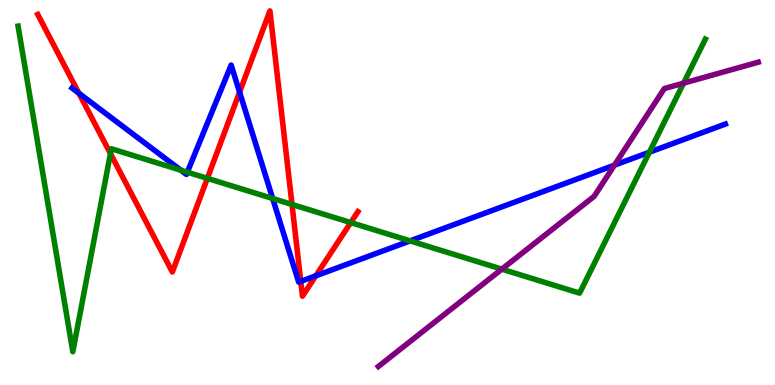[{'lines': ['blue', 'red'], 'intersections': [{'x': 1.02, 'y': 7.58}, {'x': 3.09, 'y': 7.61}, {'x': 3.88, 'y': 2.69}, {'x': 4.08, 'y': 2.84}]}, {'lines': ['green', 'red'], 'intersections': [{'x': 1.43, 'y': 6.01}, {'x': 2.68, 'y': 5.37}, {'x': 3.77, 'y': 4.69}, {'x': 4.53, 'y': 4.22}]}, {'lines': ['purple', 'red'], 'intersections': []}, {'lines': ['blue', 'green'], 'intersections': [{'x': 2.33, 'y': 5.58}, {'x': 2.42, 'y': 5.53}, {'x': 3.52, 'y': 4.84}, {'x': 5.29, 'y': 3.74}, {'x': 8.38, 'y': 6.05}]}, {'lines': ['blue', 'purple'], 'intersections': [{'x': 7.93, 'y': 5.71}]}, {'lines': ['green', 'purple'], 'intersections': [{'x': 6.48, 'y': 3.01}, {'x': 8.82, 'y': 7.84}]}]